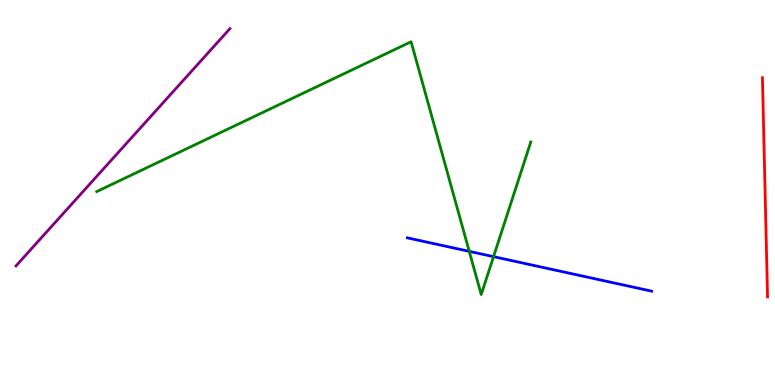[{'lines': ['blue', 'red'], 'intersections': []}, {'lines': ['green', 'red'], 'intersections': []}, {'lines': ['purple', 'red'], 'intersections': []}, {'lines': ['blue', 'green'], 'intersections': [{'x': 6.05, 'y': 3.47}, {'x': 6.37, 'y': 3.33}]}, {'lines': ['blue', 'purple'], 'intersections': []}, {'lines': ['green', 'purple'], 'intersections': []}]